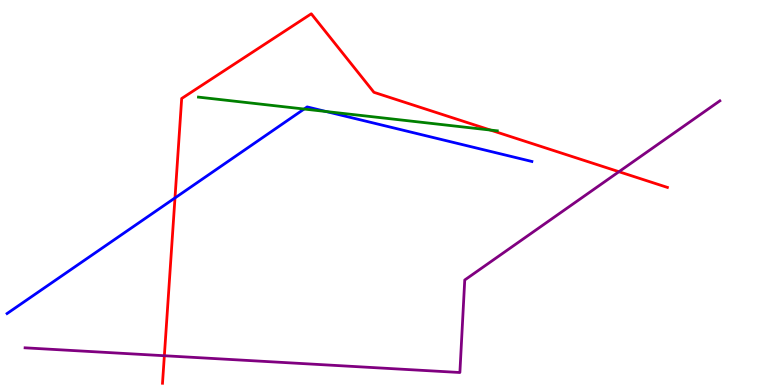[{'lines': ['blue', 'red'], 'intersections': [{'x': 2.26, 'y': 4.86}]}, {'lines': ['green', 'red'], 'intersections': [{'x': 6.33, 'y': 6.62}]}, {'lines': ['purple', 'red'], 'intersections': [{'x': 2.12, 'y': 0.76}, {'x': 7.99, 'y': 5.54}]}, {'lines': ['blue', 'green'], 'intersections': [{'x': 3.92, 'y': 7.17}, {'x': 4.21, 'y': 7.1}]}, {'lines': ['blue', 'purple'], 'intersections': []}, {'lines': ['green', 'purple'], 'intersections': []}]